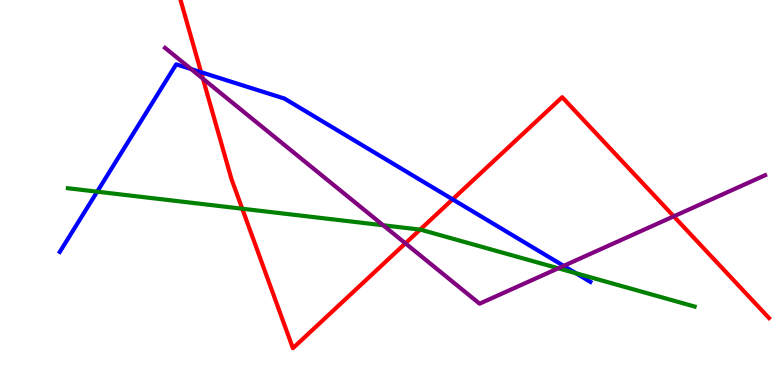[{'lines': ['blue', 'red'], 'intersections': [{'x': 2.59, 'y': 8.12}, {'x': 5.84, 'y': 4.82}]}, {'lines': ['green', 'red'], 'intersections': [{'x': 3.13, 'y': 4.58}, {'x': 5.42, 'y': 4.04}]}, {'lines': ['purple', 'red'], 'intersections': [{'x': 2.62, 'y': 7.96}, {'x': 5.23, 'y': 3.68}, {'x': 8.69, 'y': 4.38}]}, {'lines': ['blue', 'green'], 'intersections': [{'x': 1.25, 'y': 5.02}, {'x': 7.43, 'y': 2.9}]}, {'lines': ['blue', 'purple'], 'intersections': [{'x': 2.47, 'y': 8.21}, {'x': 7.27, 'y': 3.09}]}, {'lines': ['green', 'purple'], 'intersections': [{'x': 4.94, 'y': 4.15}, {'x': 7.2, 'y': 3.03}]}]